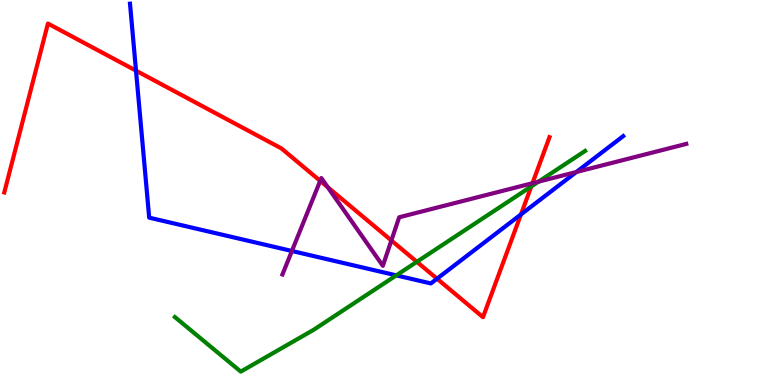[{'lines': ['blue', 'red'], 'intersections': [{'x': 1.75, 'y': 8.16}, {'x': 5.64, 'y': 2.76}, {'x': 6.72, 'y': 4.43}]}, {'lines': ['green', 'red'], 'intersections': [{'x': 5.38, 'y': 3.2}, {'x': 6.86, 'y': 5.16}]}, {'lines': ['purple', 'red'], 'intersections': [{'x': 4.13, 'y': 5.3}, {'x': 4.23, 'y': 5.14}, {'x': 5.05, 'y': 3.75}, {'x': 6.87, 'y': 5.24}]}, {'lines': ['blue', 'green'], 'intersections': [{'x': 5.11, 'y': 2.85}]}, {'lines': ['blue', 'purple'], 'intersections': [{'x': 3.77, 'y': 3.48}, {'x': 7.44, 'y': 5.53}]}, {'lines': ['green', 'purple'], 'intersections': [{'x': 6.95, 'y': 5.28}]}]